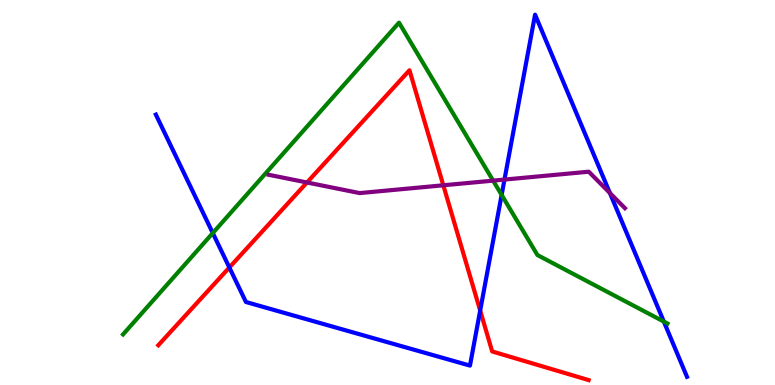[{'lines': ['blue', 'red'], 'intersections': [{'x': 2.96, 'y': 3.05}, {'x': 6.2, 'y': 1.93}]}, {'lines': ['green', 'red'], 'intersections': []}, {'lines': ['purple', 'red'], 'intersections': [{'x': 3.96, 'y': 5.26}, {'x': 5.72, 'y': 5.19}]}, {'lines': ['blue', 'green'], 'intersections': [{'x': 2.75, 'y': 3.95}, {'x': 6.47, 'y': 4.94}, {'x': 8.57, 'y': 1.65}]}, {'lines': ['blue', 'purple'], 'intersections': [{'x': 6.51, 'y': 5.34}, {'x': 7.87, 'y': 4.99}]}, {'lines': ['green', 'purple'], 'intersections': [{'x': 6.36, 'y': 5.31}]}]